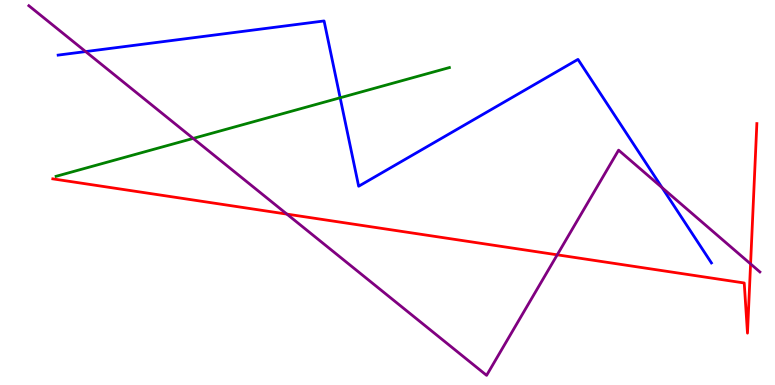[{'lines': ['blue', 'red'], 'intersections': []}, {'lines': ['green', 'red'], 'intersections': []}, {'lines': ['purple', 'red'], 'intersections': [{'x': 3.7, 'y': 4.44}, {'x': 7.19, 'y': 3.38}, {'x': 9.68, 'y': 3.14}]}, {'lines': ['blue', 'green'], 'intersections': [{'x': 4.39, 'y': 7.46}]}, {'lines': ['blue', 'purple'], 'intersections': [{'x': 1.1, 'y': 8.66}, {'x': 8.54, 'y': 5.13}]}, {'lines': ['green', 'purple'], 'intersections': [{'x': 2.49, 'y': 6.4}]}]